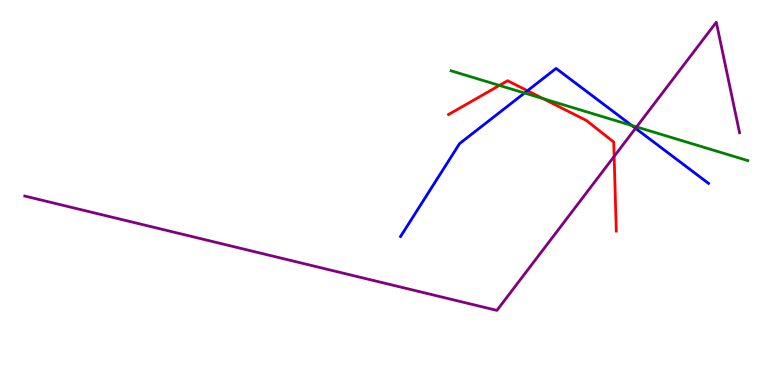[{'lines': ['blue', 'red'], 'intersections': [{'x': 6.81, 'y': 7.64}]}, {'lines': ['green', 'red'], 'intersections': [{'x': 6.44, 'y': 7.78}, {'x': 7.01, 'y': 7.44}]}, {'lines': ['purple', 'red'], 'intersections': [{'x': 7.92, 'y': 5.94}]}, {'lines': ['blue', 'green'], 'intersections': [{'x': 6.77, 'y': 7.58}, {'x': 8.15, 'y': 6.74}]}, {'lines': ['blue', 'purple'], 'intersections': [{'x': 8.2, 'y': 6.67}]}, {'lines': ['green', 'purple'], 'intersections': [{'x': 8.21, 'y': 6.7}]}]